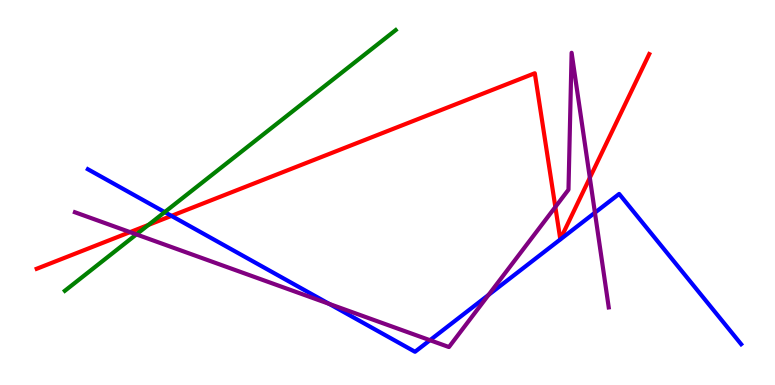[{'lines': ['blue', 'red'], 'intersections': [{'x': 2.21, 'y': 4.39}]}, {'lines': ['green', 'red'], 'intersections': [{'x': 1.92, 'y': 4.16}]}, {'lines': ['purple', 'red'], 'intersections': [{'x': 1.68, 'y': 3.97}, {'x': 7.17, 'y': 4.62}, {'x': 7.61, 'y': 5.38}]}, {'lines': ['blue', 'green'], 'intersections': [{'x': 2.13, 'y': 4.49}]}, {'lines': ['blue', 'purple'], 'intersections': [{'x': 4.25, 'y': 2.11}, {'x': 5.55, 'y': 1.16}, {'x': 6.3, 'y': 2.34}, {'x': 7.68, 'y': 4.48}]}, {'lines': ['green', 'purple'], 'intersections': [{'x': 1.76, 'y': 3.91}]}]